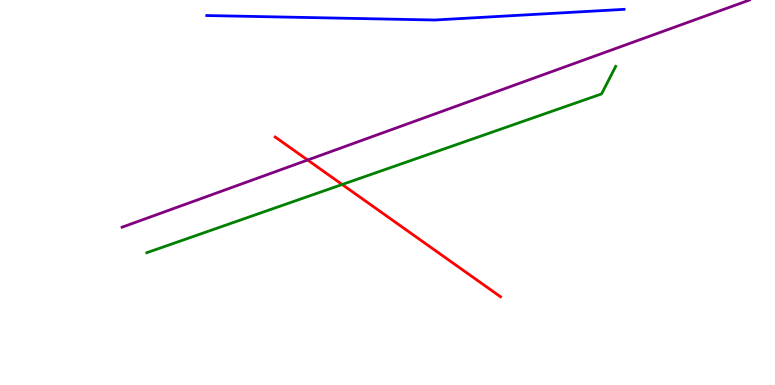[{'lines': ['blue', 'red'], 'intersections': []}, {'lines': ['green', 'red'], 'intersections': [{'x': 4.42, 'y': 5.21}]}, {'lines': ['purple', 'red'], 'intersections': [{'x': 3.97, 'y': 5.84}]}, {'lines': ['blue', 'green'], 'intersections': []}, {'lines': ['blue', 'purple'], 'intersections': []}, {'lines': ['green', 'purple'], 'intersections': []}]